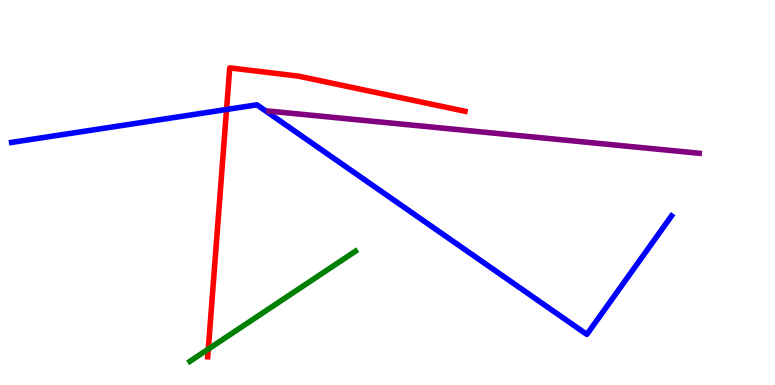[{'lines': ['blue', 'red'], 'intersections': [{'x': 2.92, 'y': 7.16}]}, {'lines': ['green', 'red'], 'intersections': [{'x': 2.69, 'y': 0.932}]}, {'lines': ['purple', 'red'], 'intersections': []}, {'lines': ['blue', 'green'], 'intersections': []}, {'lines': ['blue', 'purple'], 'intersections': []}, {'lines': ['green', 'purple'], 'intersections': []}]